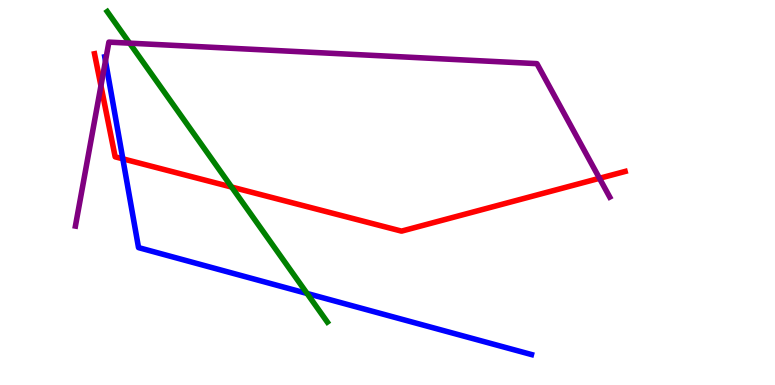[{'lines': ['blue', 'red'], 'intersections': [{'x': 1.58, 'y': 5.87}]}, {'lines': ['green', 'red'], 'intersections': [{'x': 2.99, 'y': 5.14}]}, {'lines': ['purple', 'red'], 'intersections': [{'x': 1.3, 'y': 7.77}, {'x': 7.74, 'y': 5.37}]}, {'lines': ['blue', 'green'], 'intersections': [{'x': 3.96, 'y': 2.38}]}, {'lines': ['blue', 'purple'], 'intersections': [{'x': 1.36, 'y': 8.42}]}, {'lines': ['green', 'purple'], 'intersections': [{'x': 1.67, 'y': 8.88}]}]